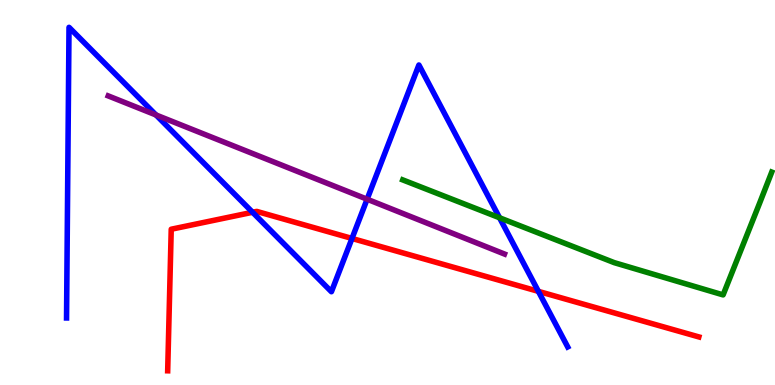[{'lines': ['blue', 'red'], 'intersections': [{'x': 3.26, 'y': 4.49}, {'x': 4.54, 'y': 3.81}, {'x': 6.95, 'y': 2.43}]}, {'lines': ['green', 'red'], 'intersections': []}, {'lines': ['purple', 'red'], 'intersections': []}, {'lines': ['blue', 'green'], 'intersections': [{'x': 6.45, 'y': 4.34}]}, {'lines': ['blue', 'purple'], 'intersections': [{'x': 2.01, 'y': 7.01}, {'x': 4.74, 'y': 4.83}]}, {'lines': ['green', 'purple'], 'intersections': []}]